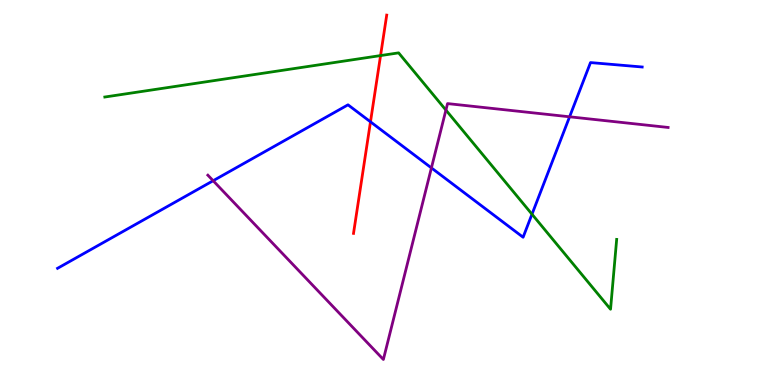[{'lines': ['blue', 'red'], 'intersections': [{'x': 4.78, 'y': 6.84}]}, {'lines': ['green', 'red'], 'intersections': [{'x': 4.91, 'y': 8.56}]}, {'lines': ['purple', 'red'], 'intersections': []}, {'lines': ['blue', 'green'], 'intersections': [{'x': 6.86, 'y': 4.44}]}, {'lines': ['blue', 'purple'], 'intersections': [{'x': 2.75, 'y': 5.31}, {'x': 5.57, 'y': 5.64}, {'x': 7.35, 'y': 6.97}]}, {'lines': ['green', 'purple'], 'intersections': [{'x': 5.75, 'y': 7.14}]}]